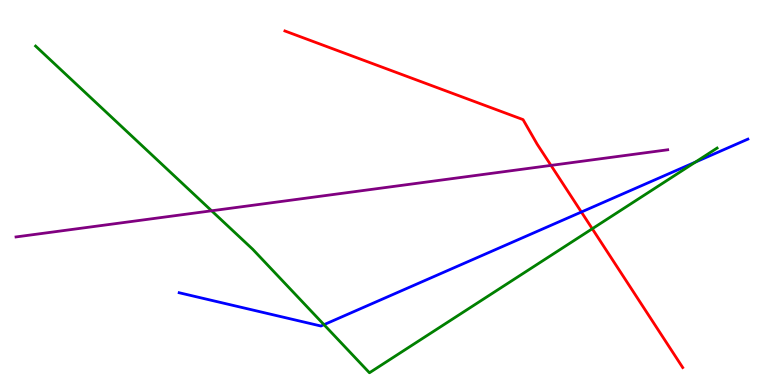[{'lines': ['blue', 'red'], 'intersections': [{'x': 7.5, 'y': 4.49}]}, {'lines': ['green', 'red'], 'intersections': [{'x': 7.64, 'y': 4.06}]}, {'lines': ['purple', 'red'], 'intersections': [{'x': 7.11, 'y': 5.7}]}, {'lines': ['blue', 'green'], 'intersections': [{'x': 4.18, 'y': 1.57}, {'x': 8.97, 'y': 5.79}]}, {'lines': ['blue', 'purple'], 'intersections': []}, {'lines': ['green', 'purple'], 'intersections': [{'x': 2.73, 'y': 4.53}]}]